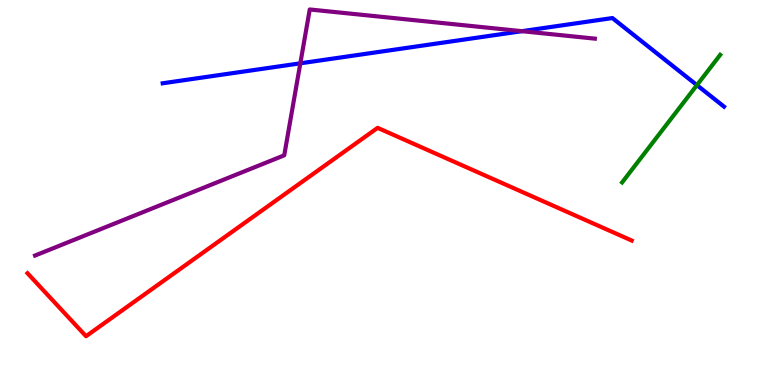[{'lines': ['blue', 'red'], 'intersections': []}, {'lines': ['green', 'red'], 'intersections': []}, {'lines': ['purple', 'red'], 'intersections': []}, {'lines': ['blue', 'green'], 'intersections': [{'x': 8.99, 'y': 7.79}]}, {'lines': ['blue', 'purple'], 'intersections': [{'x': 3.88, 'y': 8.36}, {'x': 6.73, 'y': 9.19}]}, {'lines': ['green', 'purple'], 'intersections': []}]